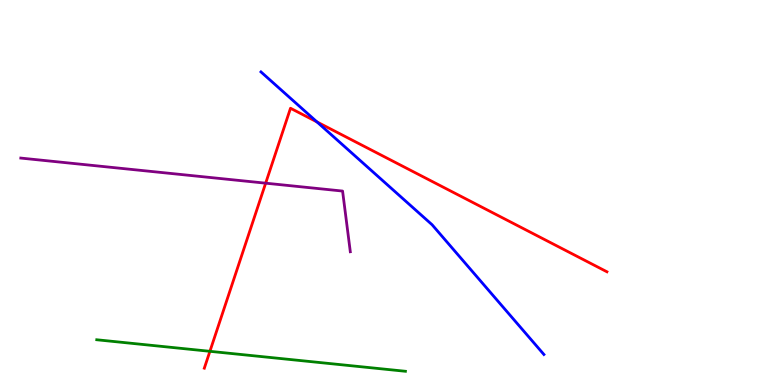[{'lines': ['blue', 'red'], 'intersections': [{'x': 4.09, 'y': 6.83}]}, {'lines': ['green', 'red'], 'intersections': [{'x': 2.71, 'y': 0.875}]}, {'lines': ['purple', 'red'], 'intersections': [{'x': 3.43, 'y': 5.24}]}, {'lines': ['blue', 'green'], 'intersections': []}, {'lines': ['blue', 'purple'], 'intersections': []}, {'lines': ['green', 'purple'], 'intersections': []}]